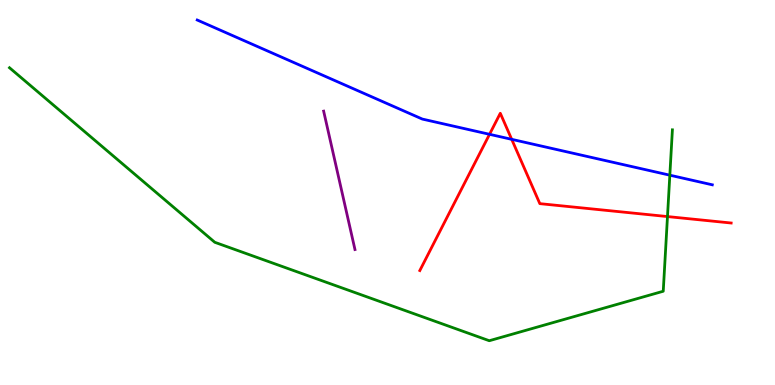[{'lines': ['blue', 'red'], 'intersections': [{'x': 6.32, 'y': 6.51}, {'x': 6.6, 'y': 6.38}]}, {'lines': ['green', 'red'], 'intersections': [{'x': 8.61, 'y': 4.37}]}, {'lines': ['purple', 'red'], 'intersections': []}, {'lines': ['blue', 'green'], 'intersections': [{'x': 8.64, 'y': 5.45}]}, {'lines': ['blue', 'purple'], 'intersections': []}, {'lines': ['green', 'purple'], 'intersections': []}]